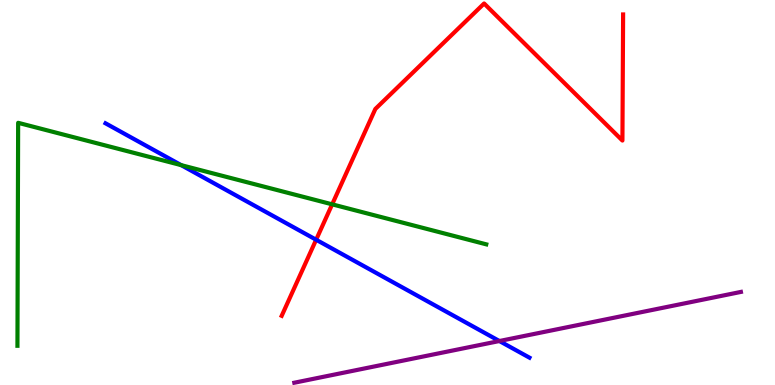[{'lines': ['blue', 'red'], 'intersections': [{'x': 4.08, 'y': 3.77}]}, {'lines': ['green', 'red'], 'intersections': [{'x': 4.29, 'y': 4.69}]}, {'lines': ['purple', 'red'], 'intersections': []}, {'lines': ['blue', 'green'], 'intersections': [{'x': 2.34, 'y': 5.71}]}, {'lines': ['blue', 'purple'], 'intersections': [{'x': 6.44, 'y': 1.14}]}, {'lines': ['green', 'purple'], 'intersections': []}]